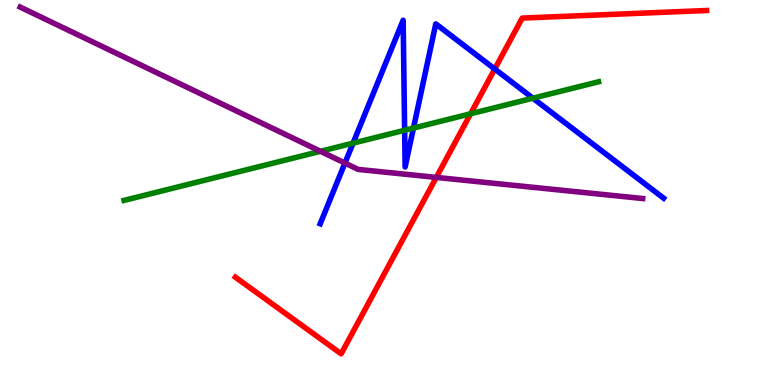[{'lines': ['blue', 'red'], 'intersections': [{'x': 6.38, 'y': 8.21}]}, {'lines': ['green', 'red'], 'intersections': [{'x': 6.07, 'y': 7.05}]}, {'lines': ['purple', 'red'], 'intersections': [{'x': 5.63, 'y': 5.39}]}, {'lines': ['blue', 'green'], 'intersections': [{'x': 4.56, 'y': 6.28}, {'x': 5.22, 'y': 6.62}, {'x': 5.34, 'y': 6.67}, {'x': 6.88, 'y': 7.45}]}, {'lines': ['blue', 'purple'], 'intersections': [{'x': 4.45, 'y': 5.76}]}, {'lines': ['green', 'purple'], 'intersections': [{'x': 4.13, 'y': 6.07}]}]